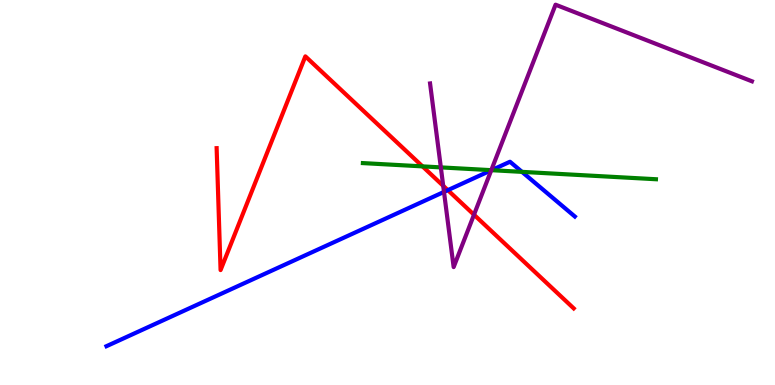[{'lines': ['blue', 'red'], 'intersections': [{'x': 5.78, 'y': 5.06}]}, {'lines': ['green', 'red'], 'intersections': [{'x': 5.45, 'y': 5.68}]}, {'lines': ['purple', 'red'], 'intersections': [{'x': 5.72, 'y': 5.17}, {'x': 6.12, 'y': 4.42}]}, {'lines': ['blue', 'green'], 'intersections': [{'x': 6.34, 'y': 5.58}, {'x': 6.74, 'y': 5.54}]}, {'lines': ['blue', 'purple'], 'intersections': [{'x': 5.73, 'y': 5.02}, {'x': 6.34, 'y': 5.58}]}, {'lines': ['green', 'purple'], 'intersections': [{'x': 5.69, 'y': 5.65}, {'x': 6.34, 'y': 5.58}]}]